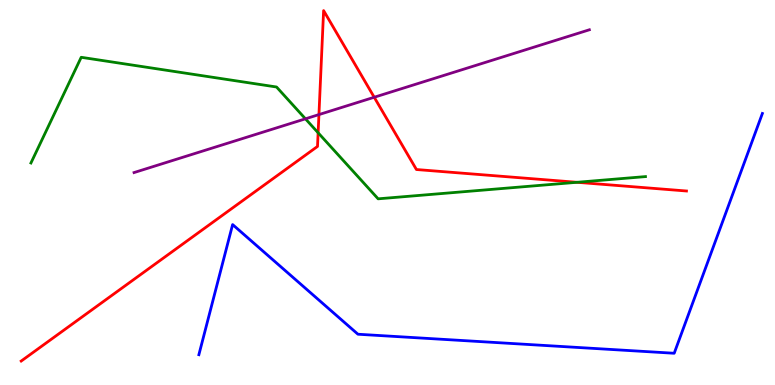[{'lines': ['blue', 'red'], 'intersections': []}, {'lines': ['green', 'red'], 'intersections': [{'x': 4.1, 'y': 6.55}, {'x': 7.44, 'y': 5.27}]}, {'lines': ['purple', 'red'], 'intersections': [{'x': 4.12, 'y': 7.02}, {'x': 4.83, 'y': 7.47}]}, {'lines': ['blue', 'green'], 'intersections': []}, {'lines': ['blue', 'purple'], 'intersections': []}, {'lines': ['green', 'purple'], 'intersections': [{'x': 3.94, 'y': 6.91}]}]